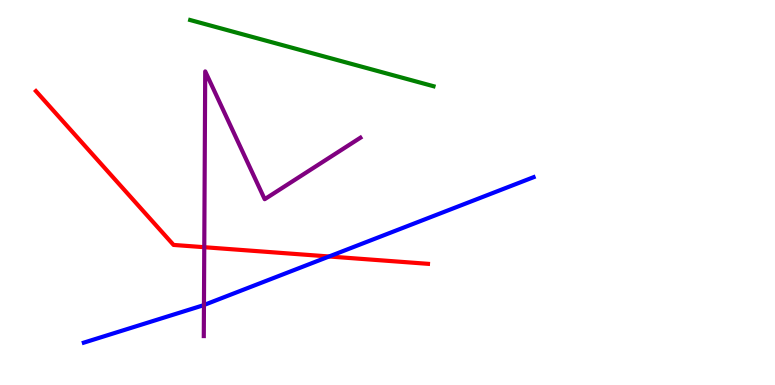[{'lines': ['blue', 'red'], 'intersections': [{'x': 4.25, 'y': 3.34}]}, {'lines': ['green', 'red'], 'intersections': []}, {'lines': ['purple', 'red'], 'intersections': [{'x': 2.64, 'y': 3.58}]}, {'lines': ['blue', 'green'], 'intersections': []}, {'lines': ['blue', 'purple'], 'intersections': [{'x': 2.63, 'y': 2.08}]}, {'lines': ['green', 'purple'], 'intersections': []}]